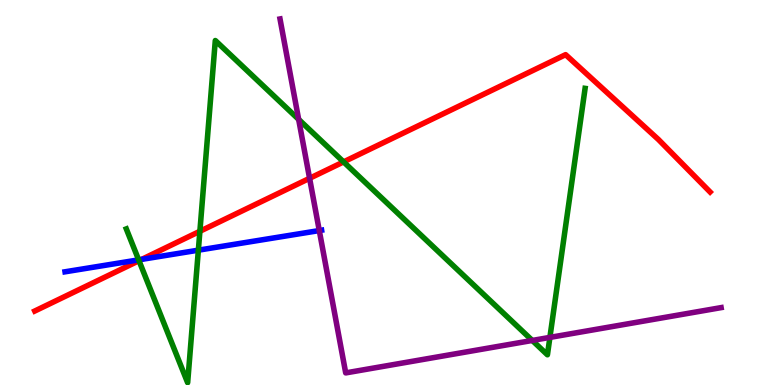[{'lines': ['blue', 'red'], 'intersections': [{'x': 1.83, 'y': 3.26}]}, {'lines': ['green', 'red'], 'intersections': [{'x': 1.79, 'y': 3.23}, {'x': 2.58, 'y': 3.99}, {'x': 4.43, 'y': 5.8}]}, {'lines': ['purple', 'red'], 'intersections': [{'x': 3.99, 'y': 5.37}]}, {'lines': ['blue', 'green'], 'intersections': [{'x': 1.79, 'y': 3.25}, {'x': 2.56, 'y': 3.5}]}, {'lines': ['blue', 'purple'], 'intersections': [{'x': 4.12, 'y': 4.01}]}, {'lines': ['green', 'purple'], 'intersections': [{'x': 3.85, 'y': 6.9}, {'x': 6.87, 'y': 1.16}, {'x': 7.1, 'y': 1.24}]}]